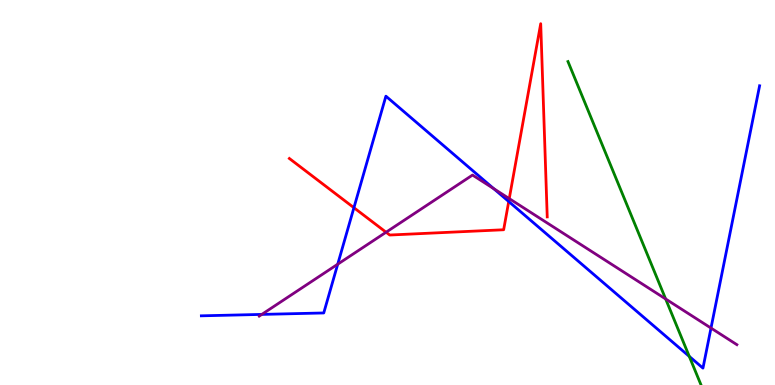[{'lines': ['blue', 'red'], 'intersections': [{'x': 4.57, 'y': 4.6}, {'x': 6.56, 'y': 4.77}]}, {'lines': ['green', 'red'], 'intersections': []}, {'lines': ['purple', 'red'], 'intersections': [{'x': 4.98, 'y': 3.97}, {'x': 6.57, 'y': 4.84}]}, {'lines': ['blue', 'green'], 'intersections': [{'x': 8.89, 'y': 0.743}]}, {'lines': ['blue', 'purple'], 'intersections': [{'x': 3.38, 'y': 1.83}, {'x': 4.36, 'y': 3.14}, {'x': 6.37, 'y': 5.1}, {'x': 9.17, 'y': 1.48}]}, {'lines': ['green', 'purple'], 'intersections': [{'x': 8.59, 'y': 2.23}]}]